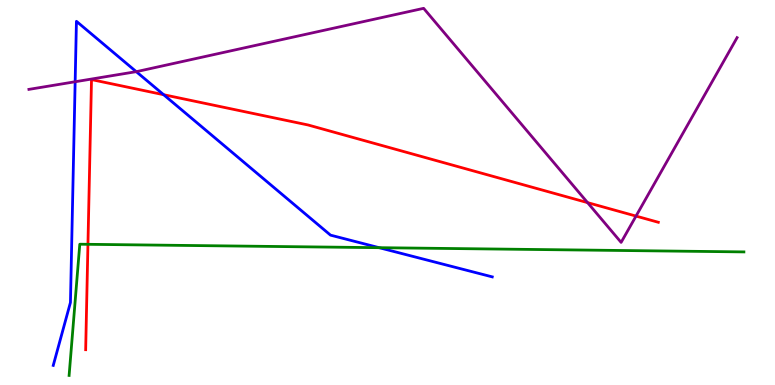[{'lines': ['blue', 'red'], 'intersections': [{'x': 2.11, 'y': 7.54}]}, {'lines': ['green', 'red'], 'intersections': [{'x': 1.13, 'y': 3.65}]}, {'lines': ['purple', 'red'], 'intersections': [{'x': 7.58, 'y': 4.74}, {'x': 8.21, 'y': 4.39}]}, {'lines': ['blue', 'green'], 'intersections': [{'x': 4.89, 'y': 3.57}]}, {'lines': ['blue', 'purple'], 'intersections': [{'x': 0.97, 'y': 7.88}, {'x': 1.76, 'y': 8.14}]}, {'lines': ['green', 'purple'], 'intersections': []}]